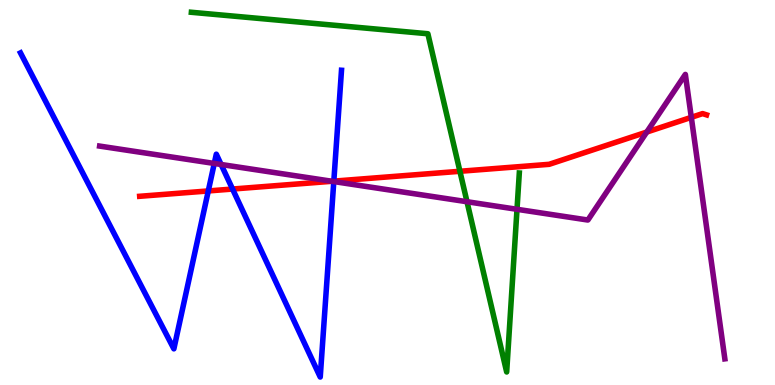[{'lines': ['blue', 'red'], 'intersections': [{'x': 2.69, 'y': 5.04}, {'x': 3.0, 'y': 5.09}, {'x': 4.31, 'y': 5.3}]}, {'lines': ['green', 'red'], 'intersections': [{'x': 5.93, 'y': 5.55}]}, {'lines': ['purple', 'red'], 'intersections': [{'x': 4.28, 'y': 5.29}, {'x': 8.35, 'y': 6.57}, {'x': 8.92, 'y': 6.95}]}, {'lines': ['blue', 'green'], 'intersections': []}, {'lines': ['blue', 'purple'], 'intersections': [{'x': 2.76, 'y': 5.75}, {'x': 2.85, 'y': 5.73}, {'x': 4.31, 'y': 5.28}]}, {'lines': ['green', 'purple'], 'intersections': [{'x': 6.03, 'y': 4.76}, {'x': 6.67, 'y': 4.56}]}]